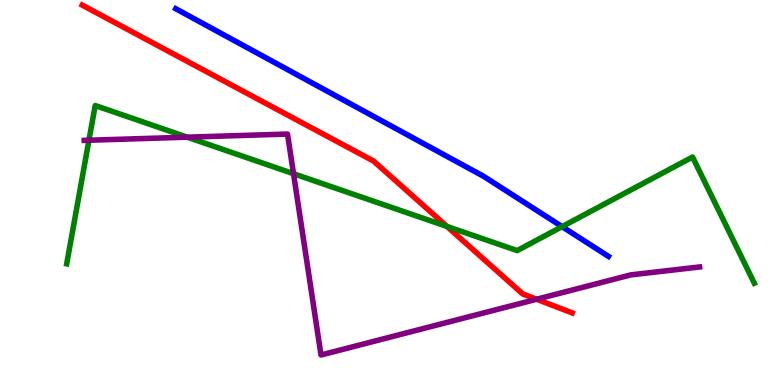[{'lines': ['blue', 'red'], 'intersections': []}, {'lines': ['green', 'red'], 'intersections': [{'x': 5.77, 'y': 4.12}]}, {'lines': ['purple', 'red'], 'intersections': [{'x': 6.92, 'y': 2.23}]}, {'lines': ['blue', 'green'], 'intersections': [{'x': 7.25, 'y': 4.11}]}, {'lines': ['blue', 'purple'], 'intersections': []}, {'lines': ['green', 'purple'], 'intersections': [{'x': 1.15, 'y': 6.36}, {'x': 2.42, 'y': 6.44}, {'x': 3.79, 'y': 5.49}]}]